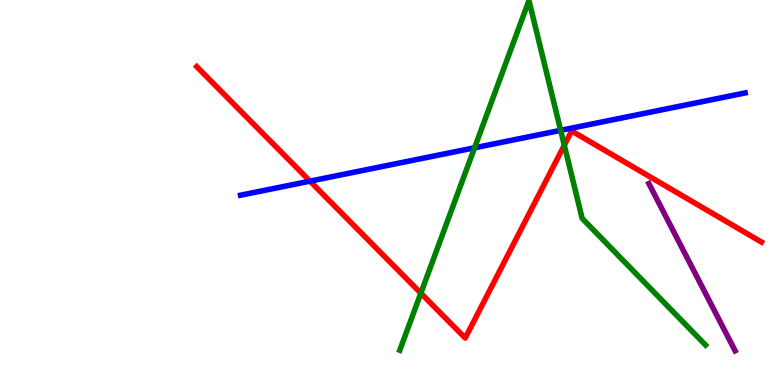[{'lines': ['blue', 'red'], 'intersections': [{'x': 4.0, 'y': 5.29}]}, {'lines': ['green', 'red'], 'intersections': [{'x': 5.43, 'y': 2.38}, {'x': 7.28, 'y': 6.23}]}, {'lines': ['purple', 'red'], 'intersections': []}, {'lines': ['blue', 'green'], 'intersections': [{'x': 6.12, 'y': 6.16}, {'x': 7.23, 'y': 6.61}]}, {'lines': ['blue', 'purple'], 'intersections': []}, {'lines': ['green', 'purple'], 'intersections': []}]